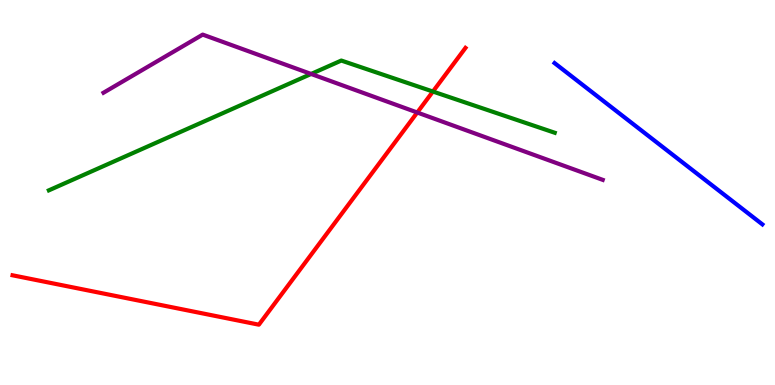[{'lines': ['blue', 'red'], 'intersections': []}, {'lines': ['green', 'red'], 'intersections': [{'x': 5.59, 'y': 7.62}]}, {'lines': ['purple', 'red'], 'intersections': [{'x': 5.38, 'y': 7.08}]}, {'lines': ['blue', 'green'], 'intersections': []}, {'lines': ['blue', 'purple'], 'intersections': []}, {'lines': ['green', 'purple'], 'intersections': [{'x': 4.01, 'y': 8.08}]}]